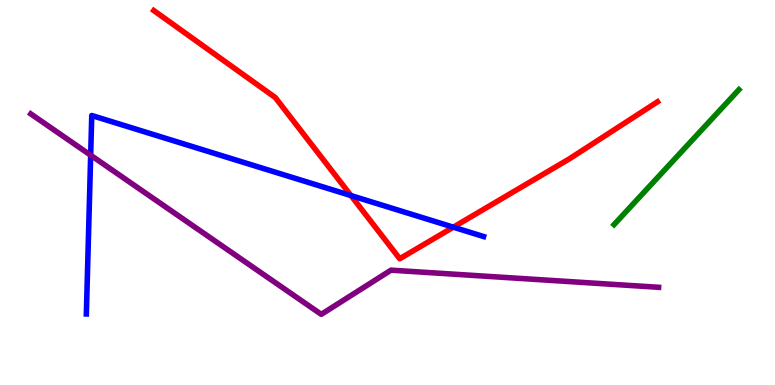[{'lines': ['blue', 'red'], 'intersections': [{'x': 4.53, 'y': 4.92}, {'x': 5.85, 'y': 4.1}]}, {'lines': ['green', 'red'], 'intersections': []}, {'lines': ['purple', 'red'], 'intersections': []}, {'lines': ['blue', 'green'], 'intersections': []}, {'lines': ['blue', 'purple'], 'intersections': [{'x': 1.17, 'y': 5.97}]}, {'lines': ['green', 'purple'], 'intersections': []}]